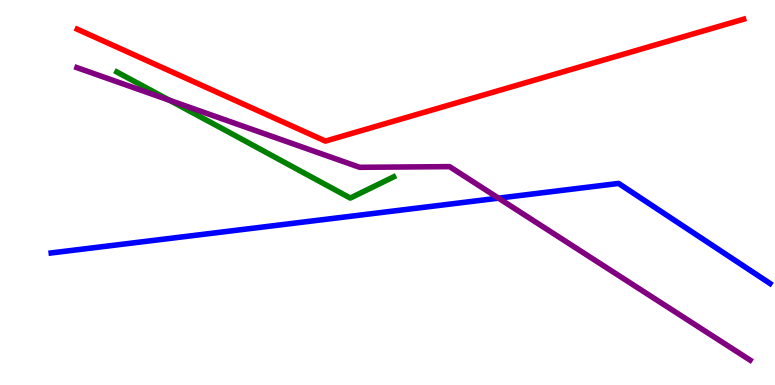[{'lines': ['blue', 'red'], 'intersections': []}, {'lines': ['green', 'red'], 'intersections': []}, {'lines': ['purple', 'red'], 'intersections': []}, {'lines': ['blue', 'green'], 'intersections': []}, {'lines': ['blue', 'purple'], 'intersections': [{'x': 6.43, 'y': 4.85}]}, {'lines': ['green', 'purple'], 'intersections': [{'x': 2.19, 'y': 7.4}]}]